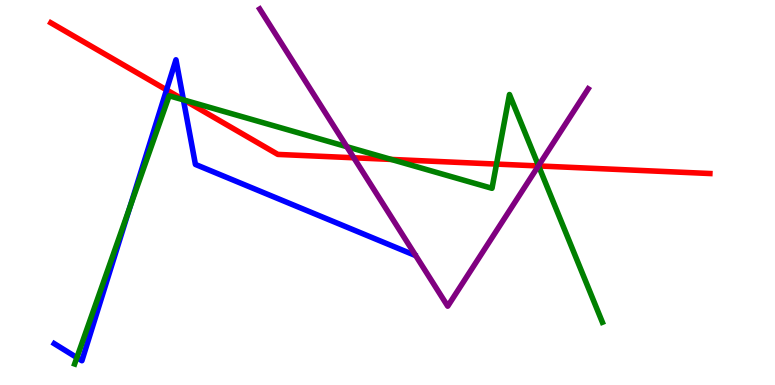[{'lines': ['blue', 'red'], 'intersections': [{'x': 2.15, 'y': 7.67}, {'x': 2.37, 'y': 7.41}]}, {'lines': ['green', 'red'], 'intersections': [{'x': 2.37, 'y': 7.4}, {'x': 5.05, 'y': 5.86}, {'x': 6.41, 'y': 5.74}, {'x': 6.95, 'y': 5.69}]}, {'lines': ['purple', 'red'], 'intersections': [{'x': 4.57, 'y': 5.9}, {'x': 6.95, 'y': 5.69}]}, {'lines': ['blue', 'green'], 'intersections': [{'x': 0.992, 'y': 0.711}, {'x': 1.68, 'y': 4.62}, {'x': 2.37, 'y': 7.41}]}, {'lines': ['blue', 'purple'], 'intersections': []}, {'lines': ['green', 'purple'], 'intersections': [{'x': 4.47, 'y': 6.19}, {'x': 6.95, 'y': 5.7}]}]